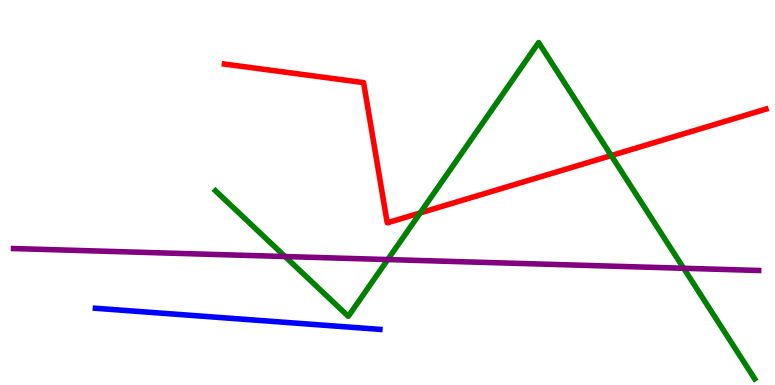[{'lines': ['blue', 'red'], 'intersections': []}, {'lines': ['green', 'red'], 'intersections': [{'x': 5.42, 'y': 4.47}, {'x': 7.89, 'y': 5.96}]}, {'lines': ['purple', 'red'], 'intersections': []}, {'lines': ['blue', 'green'], 'intersections': []}, {'lines': ['blue', 'purple'], 'intersections': []}, {'lines': ['green', 'purple'], 'intersections': [{'x': 3.68, 'y': 3.34}, {'x': 5.0, 'y': 3.26}, {'x': 8.82, 'y': 3.03}]}]